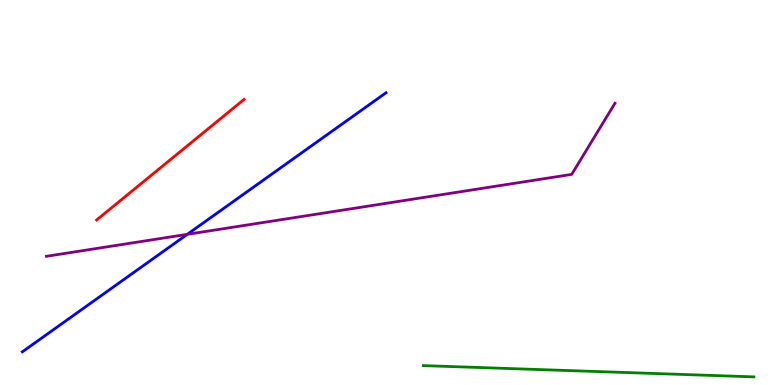[{'lines': ['blue', 'red'], 'intersections': []}, {'lines': ['green', 'red'], 'intersections': []}, {'lines': ['purple', 'red'], 'intersections': []}, {'lines': ['blue', 'green'], 'intersections': []}, {'lines': ['blue', 'purple'], 'intersections': [{'x': 2.42, 'y': 3.91}]}, {'lines': ['green', 'purple'], 'intersections': []}]